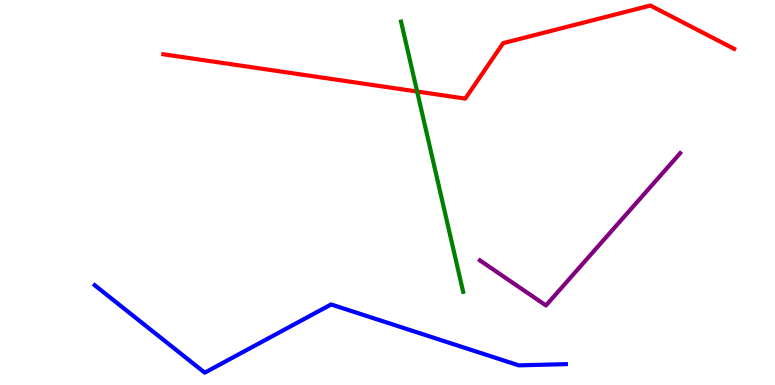[{'lines': ['blue', 'red'], 'intersections': []}, {'lines': ['green', 'red'], 'intersections': [{'x': 5.38, 'y': 7.62}]}, {'lines': ['purple', 'red'], 'intersections': []}, {'lines': ['blue', 'green'], 'intersections': []}, {'lines': ['blue', 'purple'], 'intersections': []}, {'lines': ['green', 'purple'], 'intersections': []}]